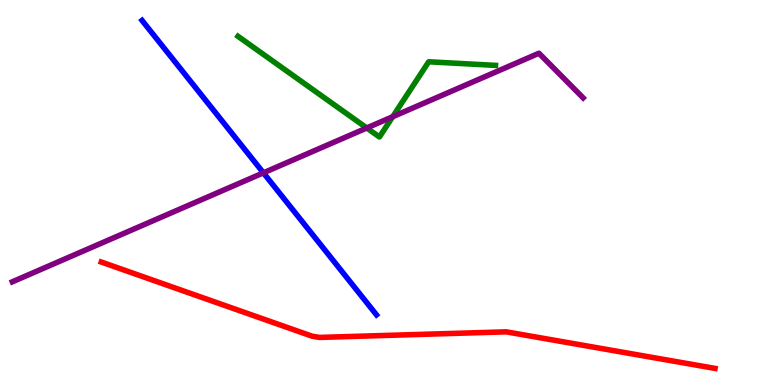[{'lines': ['blue', 'red'], 'intersections': []}, {'lines': ['green', 'red'], 'intersections': []}, {'lines': ['purple', 'red'], 'intersections': []}, {'lines': ['blue', 'green'], 'intersections': []}, {'lines': ['blue', 'purple'], 'intersections': [{'x': 3.4, 'y': 5.51}]}, {'lines': ['green', 'purple'], 'intersections': [{'x': 4.73, 'y': 6.68}, {'x': 5.07, 'y': 6.97}]}]